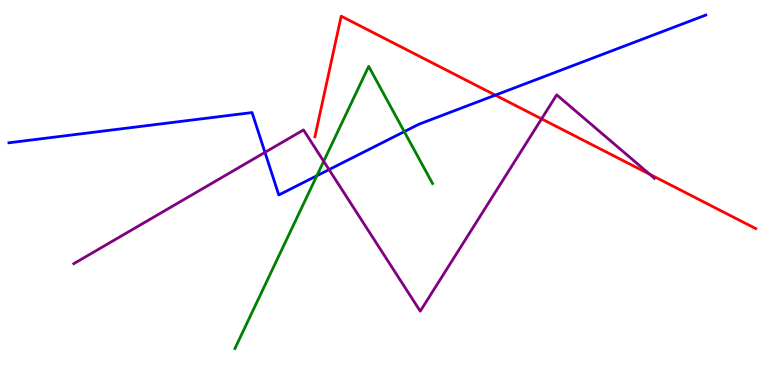[{'lines': ['blue', 'red'], 'intersections': [{'x': 6.39, 'y': 7.53}]}, {'lines': ['green', 'red'], 'intersections': []}, {'lines': ['purple', 'red'], 'intersections': [{'x': 6.99, 'y': 6.91}, {'x': 8.38, 'y': 5.47}]}, {'lines': ['blue', 'green'], 'intersections': [{'x': 4.09, 'y': 5.43}, {'x': 5.22, 'y': 6.58}]}, {'lines': ['blue', 'purple'], 'intersections': [{'x': 3.42, 'y': 6.04}, {'x': 4.25, 'y': 5.59}]}, {'lines': ['green', 'purple'], 'intersections': [{'x': 4.18, 'y': 5.81}]}]